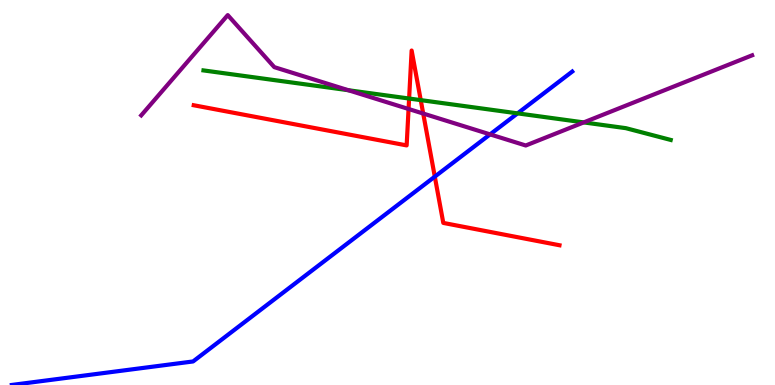[{'lines': ['blue', 'red'], 'intersections': [{'x': 5.61, 'y': 5.41}]}, {'lines': ['green', 'red'], 'intersections': [{'x': 5.28, 'y': 7.44}, {'x': 5.43, 'y': 7.4}]}, {'lines': ['purple', 'red'], 'intersections': [{'x': 5.27, 'y': 7.17}, {'x': 5.46, 'y': 7.05}]}, {'lines': ['blue', 'green'], 'intersections': [{'x': 6.68, 'y': 7.06}]}, {'lines': ['blue', 'purple'], 'intersections': [{'x': 6.32, 'y': 6.51}]}, {'lines': ['green', 'purple'], 'intersections': [{'x': 4.5, 'y': 7.66}, {'x': 7.53, 'y': 6.82}]}]